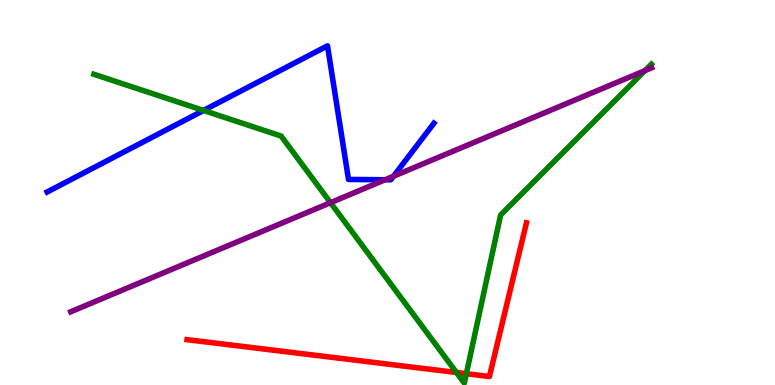[{'lines': ['blue', 'red'], 'intersections': []}, {'lines': ['green', 'red'], 'intersections': [{'x': 5.89, 'y': 0.325}, {'x': 6.02, 'y': 0.293}]}, {'lines': ['purple', 'red'], 'intersections': []}, {'lines': ['blue', 'green'], 'intersections': [{'x': 2.63, 'y': 7.13}]}, {'lines': ['blue', 'purple'], 'intersections': [{'x': 4.97, 'y': 5.33}, {'x': 5.08, 'y': 5.42}]}, {'lines': ['green', 'purple'], 'intersections': [{'x': 4.26, 'y': 4.74}, {'x': 8.32, 'y': 8.17}]}]